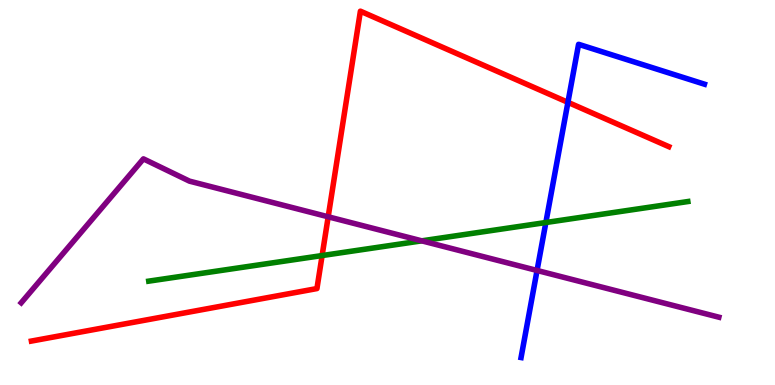[{'lines': ['blue', 'red'], 'intersections': [{'x': 7.33, 'y': 7.34}]}, {'lines': ['green', 'red'], 'intersections': [{'x': 4.16, 'y': 3.36}]}, {'lines': ['purple', 'red'], 'intersections': [{'x': 4.23, 'y': 4.37}]}, {'lines': ['blue', 'green'], 'intersections': [{'x': 7.04, 'y': 4.22}]}, {'lines': ['blue', 'purple'], 'intersections': [{'x': 6.93, 'y': 2.97}]}, {'lines': ['green', 'purple'], 'intersections': [{'x': 5.44, 'y': 3.74}]}]